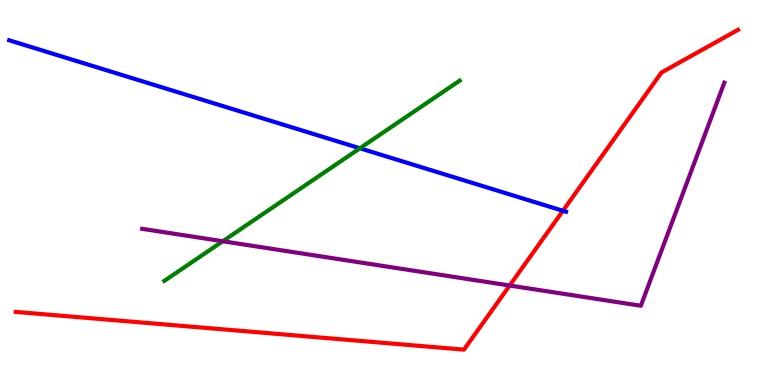[{'lines': ['blue', 'red'], 'intersections': [{'x': 7.26, 'y': 4.53}]}, {'lines': ['green', 'red'], 'intersections': []}, {'lines': ['purple', 'red'], 'intersections': [{'x': 6.58, 'y': 2.58}]}, {'lines': ['blue', 'green'], 'intersections': [{'x': 4.64, 'y': 6.15}]}, {'lines': ['blue', 'purple'], 'intersections': []}, {'lines': ['green', 'purple'], 'intersections': [{'x': 2.87, 'y': 3.73}]}]